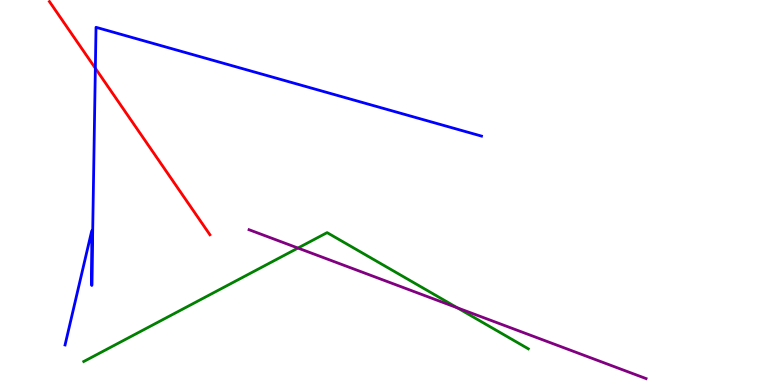[{'lines': ['blue', 'red'], 'intersections': [{'x': 1.23, 'y': 8.23}]}, {'lines': ['green', 'red'], 'intersections': []}, {'lines': ['purple', 'red'], 'intersections': []}, {'lines': ['blue', 'green'], 'intersections': []}, {'lines': ['blue', 'purple'], 'intersections': []}, {'lines': ['green', 'purple'], 'intersections': [{'x': 3.84, 'y': 3.56}, {'x': 5.9, 'y': 2.01}]}]